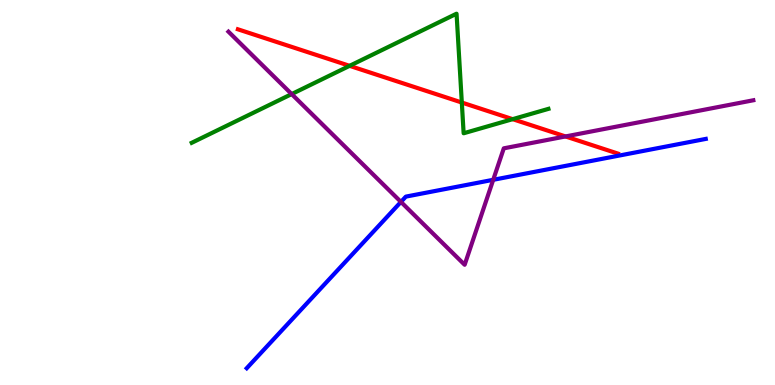[{'lines': ['blue', 'red'], 'intersections': []}, {'lines': ['green', 'red'], 'intersections': [{'x': 4.51, 'y': 8.29}, {'x': 5.96, 'y': 7.34}, {'x': 6.61, 'y': 6.9}]}, {'lines': ['purple', 'red'], 'intersections': [{'x': 7.3, 'y': 6.46}]}, {'lines': ['blue', 'green'], 'intersections': []}, {'lines': ['blue', 'purple'], 'intersections': [{'x': 5.17, 'y': 4.76}, {'x': 6.36, 'y': 5.33}]}, {'lines': ['green', 'purple'], 'intersections': [{'x': 3.76, 'y': 7.56}]}]